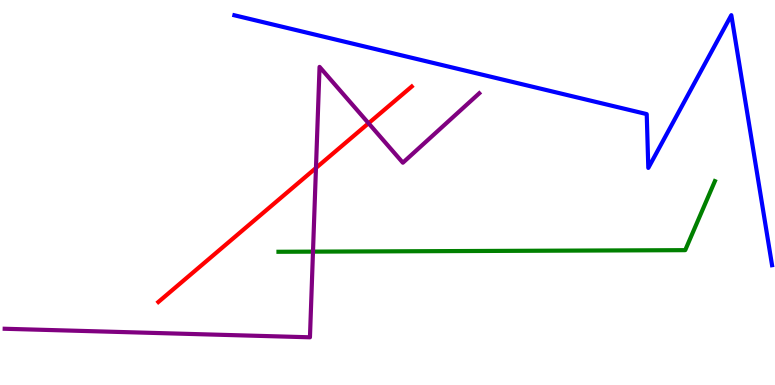[{'lines': ['blue', 'red'], 'intersections': []}, {'lines': ['green', 'red'], 'intersections': []}, {'lines': ['purple', 'red'], 'intersections': [{'x': 4.08, 'y': 5.64}, {'x': 4.76, 'y': 6.8}]}, {'lines': ['blue', 'green'], 'intersections': []}, {'lines': ['blue', 'purple'], 'intersections': []}, {'lines': ['green', 'purple'], 'intersections': [{'x': 4.04, 'y': 3.46}]}]